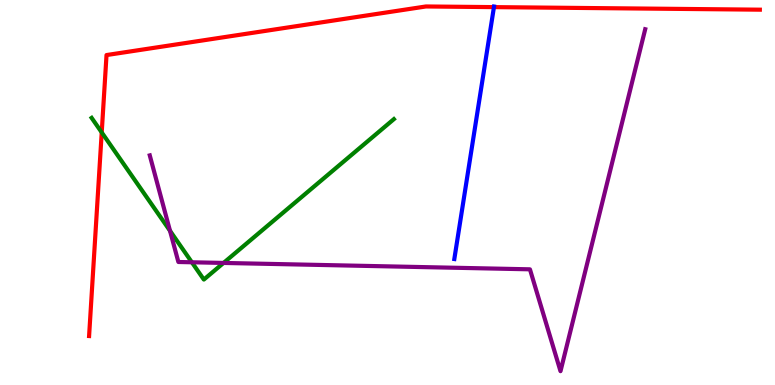[{'lines': ['blue', 'red'], 'intersections': [{'x': 6.37, 'y': 9.82}]}, {'lines': ['green', 'red'], 'intersections': [{'x': 1.31, 'y': 6.56}]}, {'lines': ['purple', 'red'], 'intersections': []}, {'lines': ['blue', 'green'], 'intersections': []}, {'lines': ['blue', 'purple'], 'intersections': []}, {'lines': ['green', 'purple'], 'intersections': [{'x': 2.19, 'y': 4.01}, {'x': 2.48, 'y': 3.19}, {'x': 2.88, 'y': 3.17}]}]